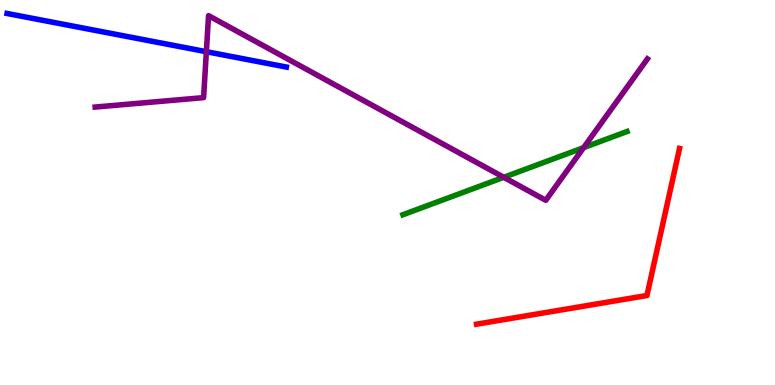[{'lines': ['blue', 'red'], 'intersections': []}, {'lines': ['green', 'red'], 'intersections': []}, {'lines': ['purple', 'red'], 'intersections': []}, {'lines': ['blue', 'green'], 'intersections': []}, {'lines': ['blue', 'purple'], 'intersections': [{'x': 2.66, 'y': 8.66}]}, {'lines': ['green', 'purple'], 'intersections': [{'x': 6.5, 'y': 5.4}, {'x': 7.53, 'y': 6.17}]}]